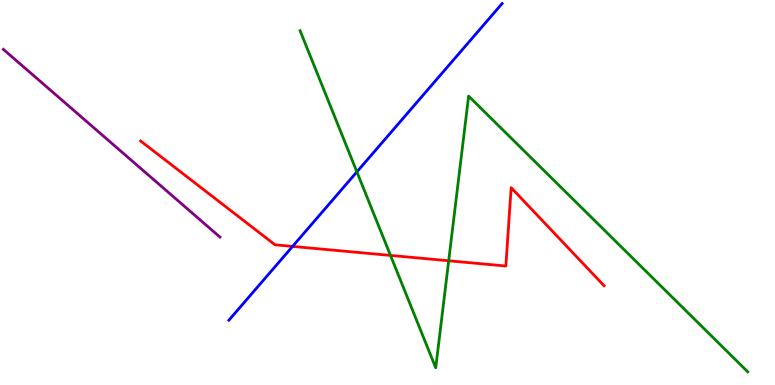[{'lines': ['blue', 'red'], 'intersections': [{'x': 3.78, 'y': 3.6}]}, {'lines': ['green', 'red'], 'intersections': [{'x': 5.04, 'y': 3.37}, {'x': 5.79, 'y': 3.23}]}, {'lines': ['purple', 'red'], 'intersections': []}, {'lines': ['blue', 'green'], 'intersections': [{'x': 4.61, 'y': 5.54}]}, {'lines': ['blue', 'purple'], 'intersections': []}, {'lines': ['green', 'purple'], 'intersections': []}]